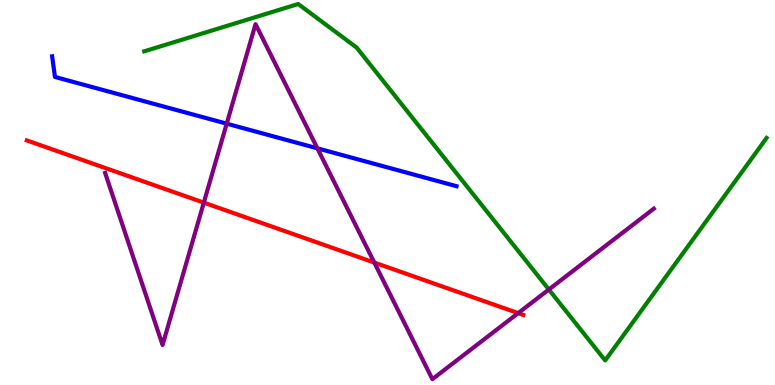[{'lines': ['blue', 'red'], 'intersections': []}, {'lines': ['green', 'red'], 'intersections': []}, {'lines': ['purple', 'red'], 'intersections': [{'x': 2.63, 'y': 4.74}, {'x': 4.83, 'y': 3.18}, {'x': 6.69, 'y': 1.87}]}, {'lines': ['blue', 'green'], 'intersections': []}, {'lines': ['blue', 'purple'], 'intersections': [{'x': 2.93, 'y': 6.79}, {'x': 4.1, 'y': 6.15}]}, {'lines': ['green', 'purple'], 'intersections': [{'x': 7.08, 'y': 2.48}]}]